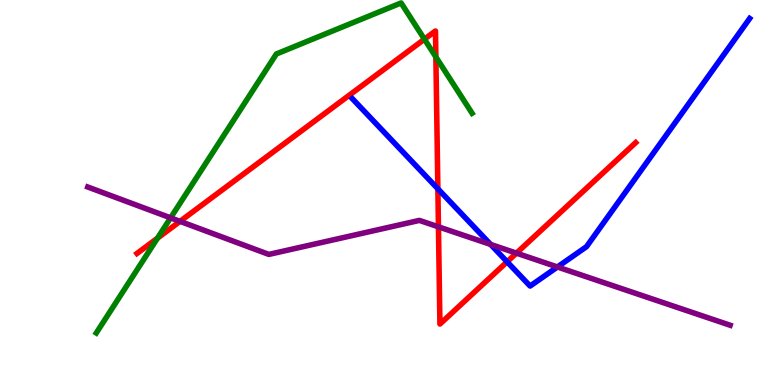[{'lines': ['blue', 'red'], 'intersections': [{'x': 5.65, 'y': 5.1}, {'x': 6.54, 'y': 3.2}]}, {'lines': ['green', 'red'], 'intersections': [{'x': 2.03, 'y': 3.81}, {'x': 5.48, 'y': 8.98}, {'x': 5.62, 'y': 8.52}]}, {'lines': ['purple', 'red'], 'intersections': [{'x': 2.32, 'y': 4.25}, {'x': 5.66, 'y': 4.11}, {'x': 6.66, 'y': 3.42}]}, {'lines': ['blue', 'green'], 'intersections': []}, {'lines': ['blue', 'purple'], 'intersections': [{'x': 6.33, 'y': 3.65}, {'x': 7.19, 'y': 3.07}]}, {'lines': ['green', 'purple'], 'intersections': [{'x': 2.2, 'y': 4.34}]}]